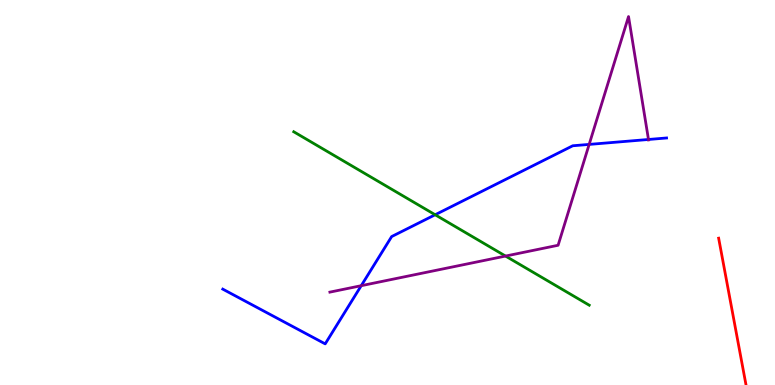[{'lines': ['blue', 'red'], 'intersections': []}, {'lines': ['green', 'red'], 'intersections': []}, {'lines': ['purple', 'red'], 'intersections': []}, {'lines': ['blue', 'green'], 'intersections': [{'x': 5.61, 'y': 4.42}]}, {'lines': ['blue', 'purple'], 'intersections': [{'x': 4.66, 'y': 2.58}, {'x': 7.6, 'y': 6.25}, {'x': 8.37, 'y': 6.38}]}, {'lines': ['green', 'purple'], 'intersections': [{'x': 6.52, 'y': 3.35}]}]